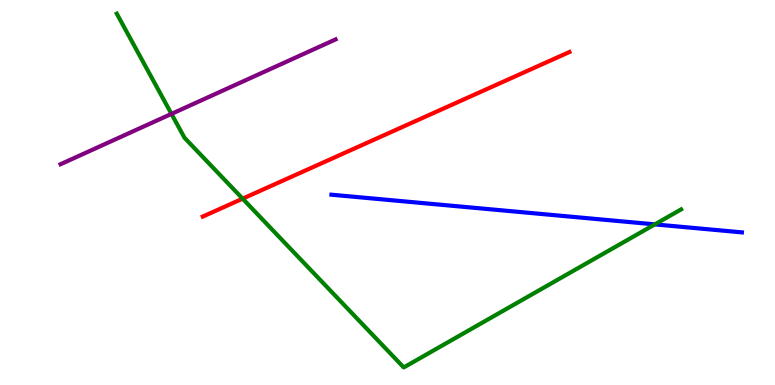[{'lines': ['blue', 'red'], 'intersections': []}, {'lines': ['green', 'red'], 'intersections': [{'x': 3.13, 'y': 4.84}]}, {'lines': ['purple', 'red'], 'intersections': []}, {'lines': ['blue', 'green'], 'intersections': [{'x': 8.45, 'y': 4.17}]}, {'lines': ['blue', 'purple'], 'intersections': []}, {'lines': ['green', 'purple'], 'intersections': [{'x': 2.21, 'y': 7.04}]}]